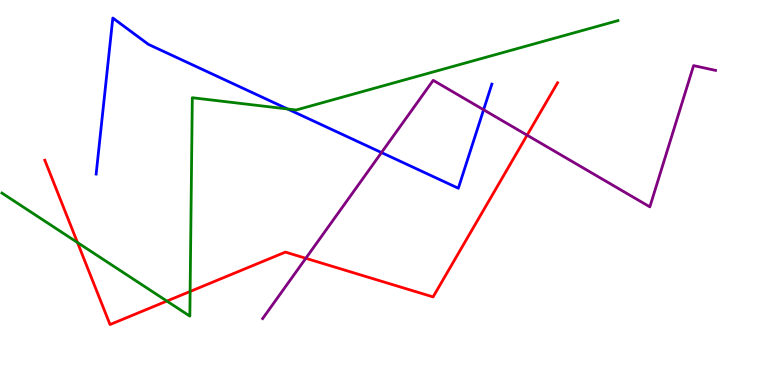[{'lines': ['blue', 'red'], 'intersections': []}, {'lines': ['green', 'red'], 'intersections': [{'x': 1.0, 'y': 3.7}, {'x': 2.15, 'y': 2.18}, {'x': 2.45, 'y': 2.43}]}, {'lines': ['purple', 'red'], 'intersections': [{'x': 3.95, 'y': 3.29}, {'x': 6.8, 'y': 6.49}]}, {'lines': ['blue', 'green'], 'intersections': [{'x': 3.71, 'y': 7.17}]}, {'lines': ['blue', 'purple'], 'intersections': [{'x': 4.92, 'y': 6.04}, {'x': 6.24, 'y': 7.15}]}, {'lines': ['green', 'purple'], 'intersections': []}]